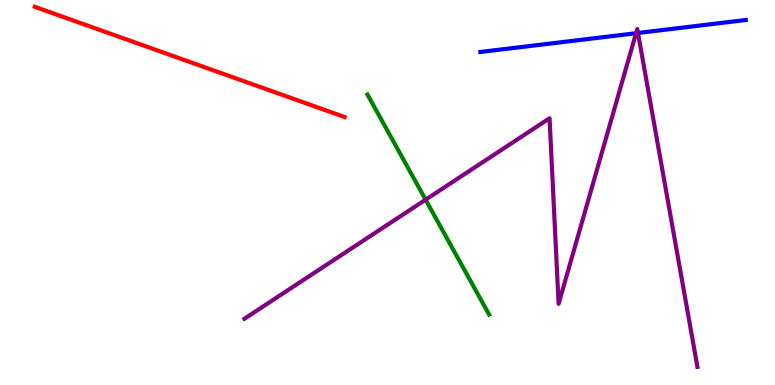[{'lines': ['blue', 'red'], 'intersections': []}, {'lines': ['green', 'red'], 'intersections': []}, {'lines': ['purple', 'red'], 'intersections': []}, {'lines': ['blue', 'green'], 'intersections': []}, {'lines': ['blue', 'purple'], 'intersections': [{'x': 8.21, 'y': 9.14}, {'x': 8.23, 'y': 9.14}]}, {'lines': ['green', 'purple'], 'intersections': [{'x': 5.49, 'y': 4.81}]}]